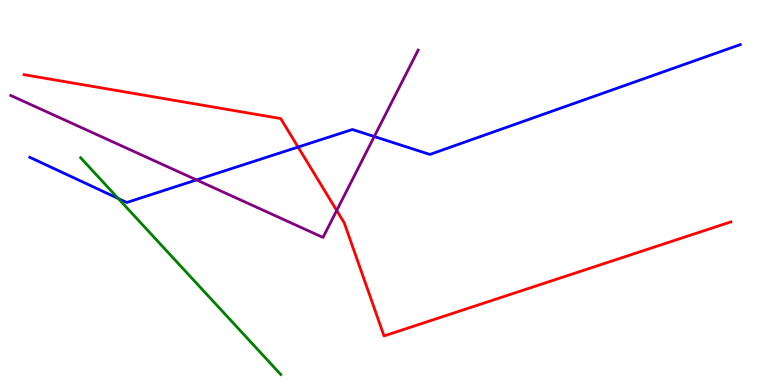[{'lines': ['blue', 'red'], 'intersections': [{'x': 3.85, 'y': 6.18}]}, {'lines': ['green', 'red'], 'intersections': []}, {'lines': ['purple', 'red'], 'intersections': [{'x': 4.34, 'y': 4.53}]}, {'lines': ['blue', 'green'], 'intersections': [{'x': 1.53, 'y': 4.84}]}, {'lines': ['blue', 'purple'], 'intersections': [{'x': 2.54, 'y': 5.33}, {'x': 4.83, 'y': 6.45}]}, {'lines': ['green', 'purple'], 'intersections': []}]